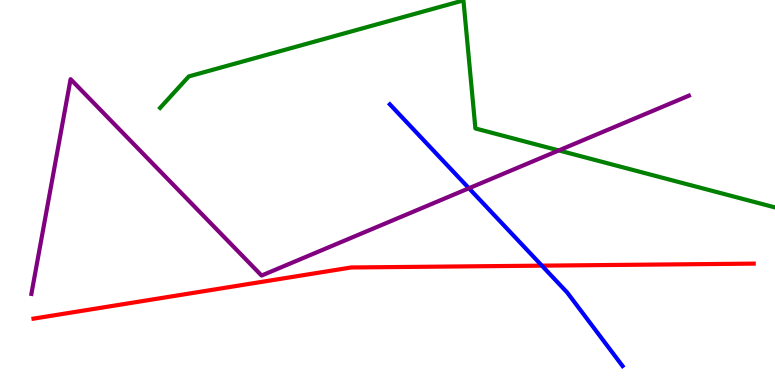[{'lines': ['blue', 'red'], 'intersections': [{'x': 6.99, 'y': 3.1}]}, {'lines': ['green', 'red'], 'intersections': []}, {'lines': ['purple', 'red'], 'intersections': []}, {'lines': ['blue', 'green'], 'intersections': []}, {'lines': ['blue', 'purple'], 'intersections': [{'x': 6.05, 'y': 5.11}]}, {'lines': ['green', 'purple'], 'intersections': [{'x': 7.21, 'y': 6.09}]}]